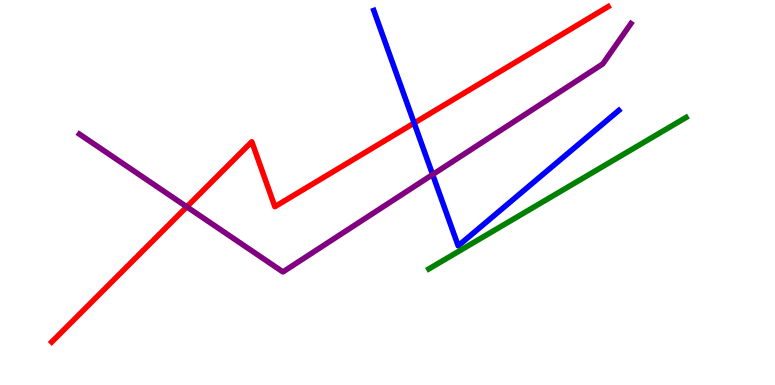[{'lines': ['blue', 'red'], 'intersections': [{'x': 5.34, 'y': 6.8}]}, {'lines': ['green', 'red'], 'intersections': []}, {'lines': ['purple', 'red'], 'intersections': [{'x': 2.41, 'y': 4.63}]}, {'lines': ['blue', 'green'], 'intersections': []}, {'lines': ['blue', 'purple'], 'intersections': [{'x': 5.58, 'y': 5.47}]}, {'lines': ['green', 'purple'], 'intersections': []}]